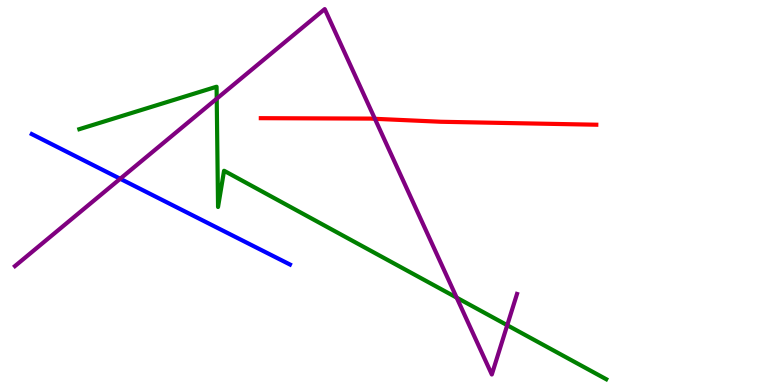[{'lines': ['blue', 'red'], 'intersections': []}, {'lines': ['green', 'red'], 'intersections': []}, {'lines': ['purple', 'red'], 'intersections': [{'x': 4.84, 'y': 6.91}]}, {'lines': ['blue', 'green'], 'intersections': []}, {'lines': ['blue', 'purple'], 'intersections': [{'x': 1.55, 'y': 5.36}]}, {'lines': ['green', 'purple'], 'intersections': [{'x': 2.8, 'y': 7.44}, {'x': 5.89, 'y': 2.27}, {'x': 6.54, 'y': 1.55}]}]